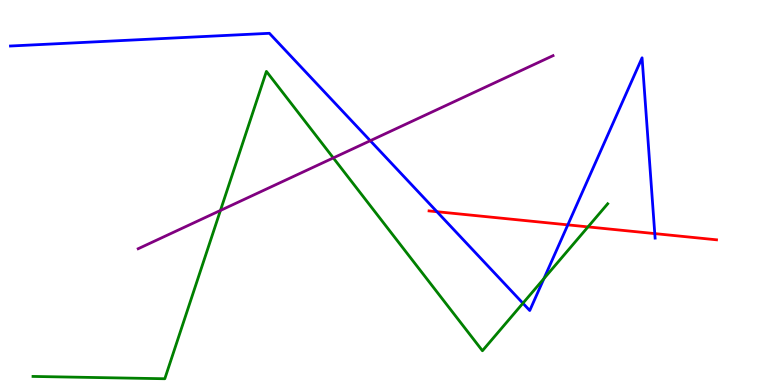[{'lines': ['blue', 'red'], 'intersections': [{'x': 5.64, 'y': 4.5}, {'x': 7.33, 'y': 4.16}, {'x': 8.45, 'y': 3.93}]}, {'lines': ['green', 'red'], 'intersections': [{'x': 7.59, 'y': 4.11}]}, {'lines': ['purple', 'red'], 'intersections': []}, {'lines': ['blue', 'green'], 'intersections': [{'x': 6.75, 'y': 2.12}, {'x': 7.02, 'y': 2.76}]}, {'lines': ['blue', 'purple'], 'intersections': [{'x': 4.78, 'y': 6.35}]}, {'lines': ['green', 'purple'], 'intersections': [{'x': 2.84, 'y': 4.53}, {'x': 4.3, 'y': 5.9}]}]